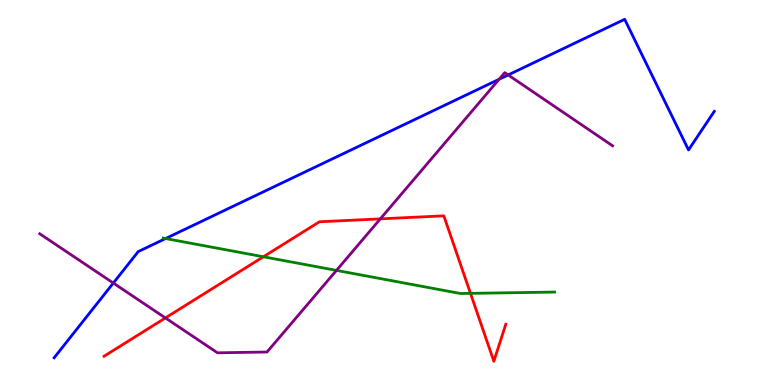[{'lines': ['blue', 'red'], 'intersections': []}, {'lines': ['green', 'red'], 'intersections': [{'x': 3.4, 'y': 3.33}, {'x': 6.07, 'y': 2.38}]}, {'lines': ['purple', 'red'], 'intersections': [{'x': 2.13, 'y': 1.74}, {'x': 4.91, 'y': 4.32}]}, {'lines': ['blue', 'green'], 'intersections': [{'x': 2.14, 'y': 3.8}]}, {'lines': ['blue', 'purple'], 'intersections': [{'x': 1.46, 'y': 2.65}, {'x': 6.44, 'y': 7.94}, {'x': 6.56, 'y': 8.05}]}, {'lines': ['green', 'purple'], 'intersections': [{'x': 4.34, 'y': 2.98}]}]